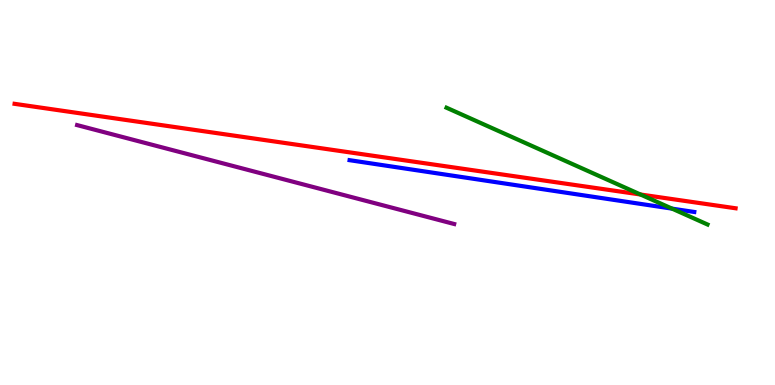[{'lines': ['blue', 'red'], 'intersections': []}, {'lines': ['green', 'red'], 'intersections': [{'x': 8.26, 'y': 4.95}]}, {'lines': ['purple', 'red'], 'intersections': []}, {'lines': ['blue', 'green'], 'intersections': [{'x': 8.67, 'y': 4.58}]}, {'lines': ['blue', 'purple'], 'intersections': []}, {'lines': ['green', 'purple'], 'intersections': []}]